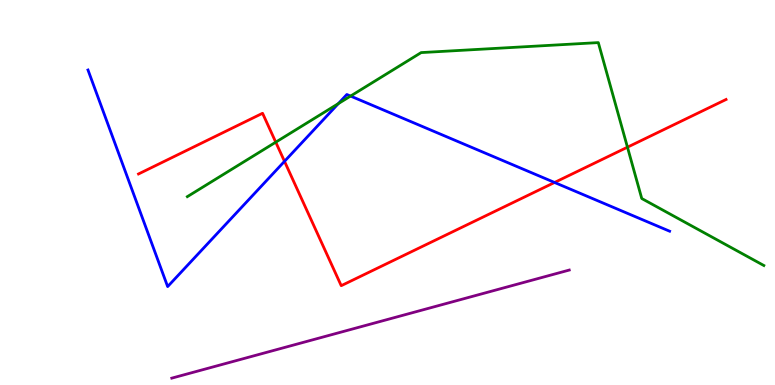[{'lines': ['blue', 'red'], 'intersections': [{'x': 3.67, 'y': 5.81}, {'x': 7.16, 'y': 5.26}]}, {'lines': ['green', 'red'], 'intersections': [{'x': 3.56, 'y': 6.31}, {'x': 8.1, 'y': 6.18}]}, {'lines': ['purple', 'red'], 'intersections': []}, {'lines': ['blue', 'green'], 'intersections': [{'x': 4.37, 'y': 7.31}, {'x': 4.52, 'y': 7.5}]}, {'lines': ['blue', 'purple'], 'intersections': []}, {'lines': ['green', 'purple'], 'intersections': []}]